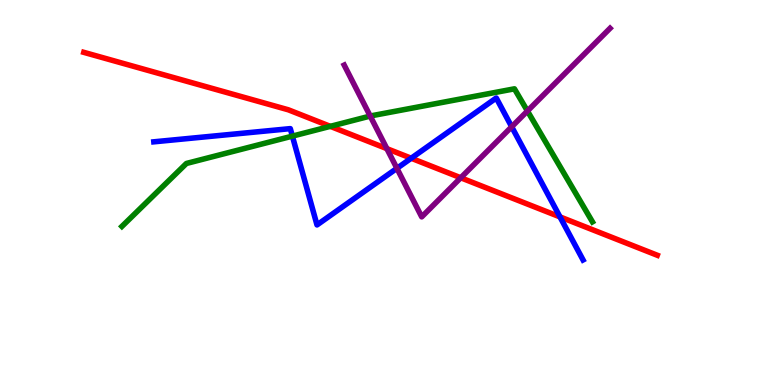[{'lines': ['blue', 'red'], 'intersections': [{'x': 5.31, 'y': 5.89}, {'x': 7.23, 'y': 4.37}]}, {'lines': ['green', 'red'], 'intersections': [{'x': 4.26, 'y': 6.72}]}, {'lines': ['purple', 'red'], 'intersections': [{'x': 4.99, 'y': 6.14}, {'x': 5.95, 'y': 5.38}]}, {'lines': ['blue', 'green'], 'intersections': [{'x': 3.77, 'y': 6.46}]}, {'lines': ['blue', 'purple'], 'intersections': [{'x': 5.12, 'y': 5.63}, {'x': 6.6, 'y': 6.71}]}, {'lines': ['green', 'purple'], 'intersections': [{'x': 4.78, 'y': 6.99}, {'x': 6.81, 'y': 7.12}]}]